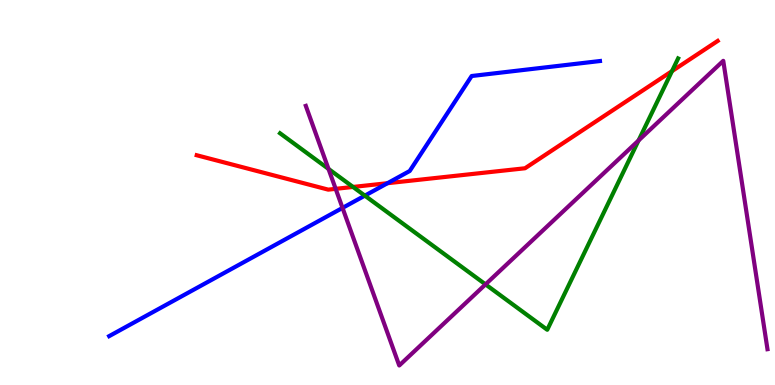[{'lines': ['blue', 'red'], 'intersections': [{'x': 5.0, 'y': 5.24}]}, {'lines': ['green', 'red'], 'intersections': [{'x': 4.56, 'y': 5.14}, {'x': 8.67, 'y': 8.15}]}, {'lines': ['purple', 'red'], 'intersections': [{'x': 4.33, 'y': 5.1}]}, {'lines': ['blue', 'green'], 'intersections': [{'x': 4.71, 'y': 4.92}]}, {'lines': ['blue', 'purple'], 'intersections': [{'x': 4.42, 'y': 4.6}]}, {'lines': ['green', 'purple'], 'intersections': [{'x': 4.24, 'y': 5.61}, {'x': 6.26, 'y': 2.61}, {'x': 8.24, 'y': 6.35}]}]